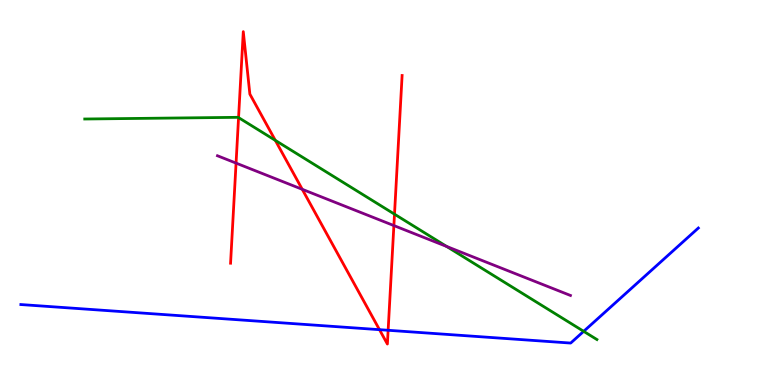[{'lines': ['blue', 'red'], 'intersections': [{'x': 4.9, 'y': 1.44}, {'x': 5.01, 'y': 1.42}]}, {'lines': ['green', 'red'], 'intersections': [{'x': 3.08, 'y': 6.95}, {'x': 3.55, 'y': 6.35}, {'x': 5.09, 'y': 4.44}]}, {'lines': ['purple', 'red'], 'intersections': [{'x': 3.05, 'y': 5.76}, {'x': 3.9, 'y': 5.08}, {'x': 5.08, 'y': 4.14}]}, {'lines': ['blue', 'green'], 'intersections': [{'x': 7.53, 'y': 1.39}]}, {'lines': ['blue', 'purple'], 'intersections': []}, {'lines': ['green', 'purple'], 'intersections': [{'x': 5.76, 'y': 3.6}]}]